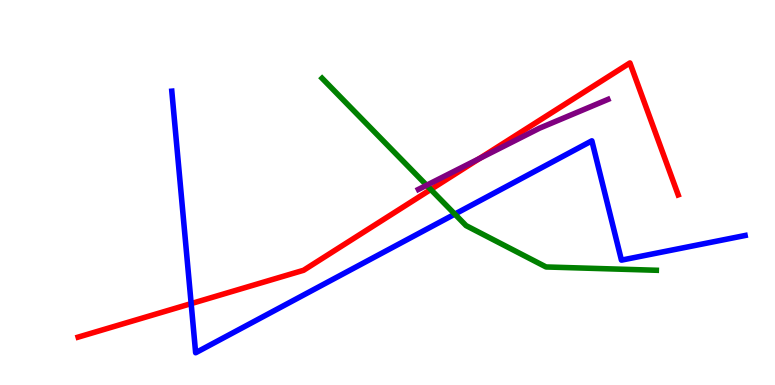[{'lines': ['blue', 'red'], 'intersections': [{'x': 2.47, 'y': 2.11}]}, {'lines': ['green', 'red'], 'intersections': [{'x': 5.56, 'y': 5.08}]}, {'lines': ['purple', 'red'], 'intersections': [{'x': 6.19, 'y': 5.88}]}, {'lines': ['blue', 'green'], 'intersections': [{'x': 5.87, 'y': 4.44}]}, {'lines': ['blue', 'purple'], 'intersections': []}, {'lines': ['green', 'purple'], 'intersections': [{'x': 5.5, 'y': 5.19}]}]